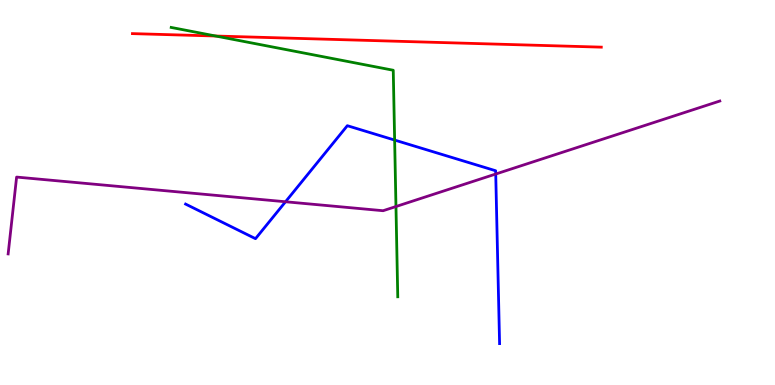[{'lines': ['blue', 'red'], 'intersections': []}, {'lines': ['green', 'red'], 'intersections': [{'x': 2.78, 'y': 9.06}]}, {'lines': ['purple', 'red'], 'intersections': []}, {'lines': ['blue', 'green'], 'intersections': [{'x': 5.09, 'y': 6.36}]}, {'lines': ['blue', 'purple'], 'intersections': [{'x': 3.68, 'y': 4.76}, {'x': 6.4, 'y': 5.48}]}, {'lines': ['green', 'purple'], 'intersections': [{'x': 5.11, 'y': 4.64}]}]